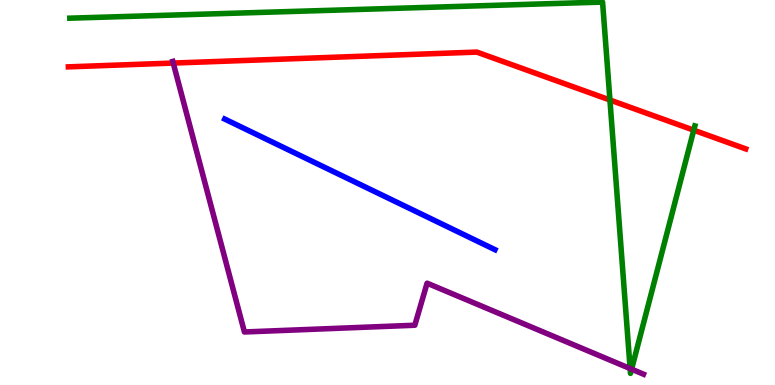[{'lines': ['blue', 'red'], 'intersections': []}, {'lines': ['green', 'red'], 'intersections': [{'x': 7.87, 'y': 7.4}, {'x': 8.95, 'y': 6.62}]}, {'lines': ['purple', 'red'], 'intersections': [{'x': 2.24, 'y': 8.36}]}, {'lines': ['blue', 'green'], 'intersections': []}, {'lines': ['blue', 'purple'], 'intersections': []}, {'lines': ['green', 'purple'], 'intersections': [{'x': 8.13, 'y': 0.427}, {'x': 8.15, 'y': 0.411}]}]